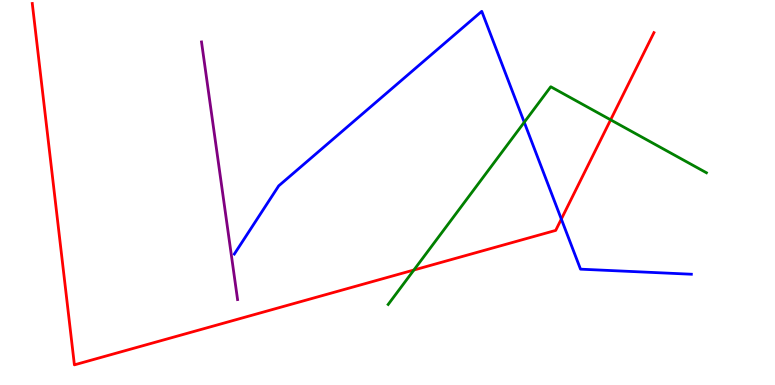[{'lines': ['blue', 'red'], 'intersections': [{'x': 7.24, 'y': 4.31}]}, {'lines': ['green', 'red'], 'intersections': [{'x': 5.34, 'y': 2.99}, {'x': 7.88, 'y': 6.89}]}, {'lines': ['purple', 'red'], 'intersections': []}, {'lines': ['blue', 'green'], 'intersections': [{'x': 6.76, 'y': 6.82}]}, {'lines': ['blue', 'purple'], 'intersections': []}, {'lines': ['green', 'purple'], 'intersections': []}]